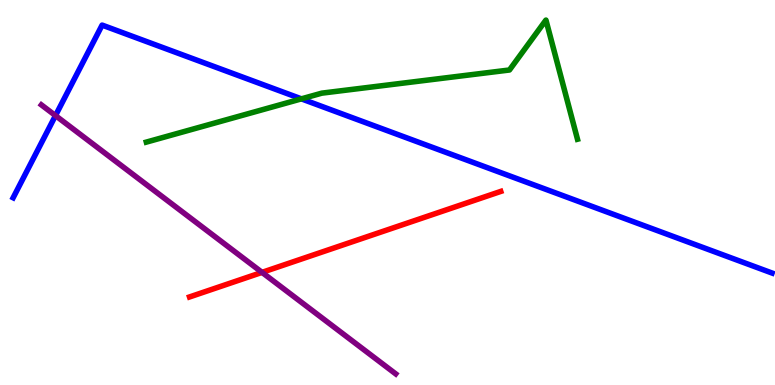[{'lines': ['blue', 'red'], 'intersections': []}, {'lines': ['green', 'red'], 'intersections': []}, {'lines': ['purple', 'red'], 'intersections': [{'x': 3.38, 'y': 2.93}]}, {'lines': ['blue', 'green'], 'intersections': [{'x': 3.89, 'y': 7.43}]}, {'lines': ['blue', 'purple'], 'intersections': [{'x': 0.716, 'y': 7.0}]}, {'lines': ['green', 'purple'], 'intersections': []}]